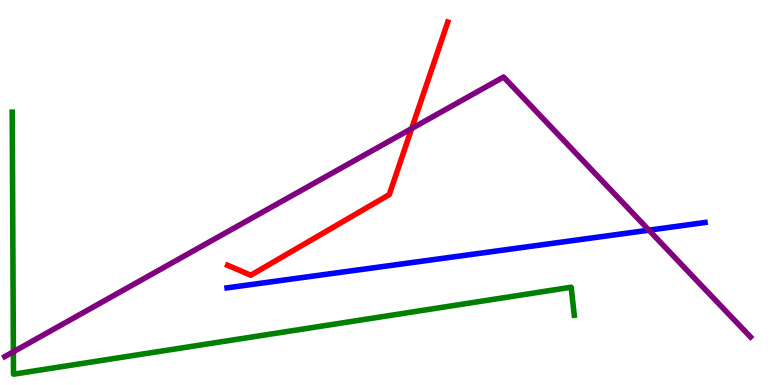[{'lines': ['blue', 'red'], 'intersections': []}, {'lines': ['green', 'red'], 'intersections': []}, {'lines': ['purple', 'red'], 'intersections': [{'x': 5.31, 'y': 6.66}]}, {'lines': ['blue', 'green'], 'intersections': []}, {'lines': ['blue', 'purple'], 'intersections': [{'x': 8.37, 'y': 4.02}]}, {'lines': ['green', 'purple'], 'intersections': [{'x': 0.173, 'y': 0.863}]}]